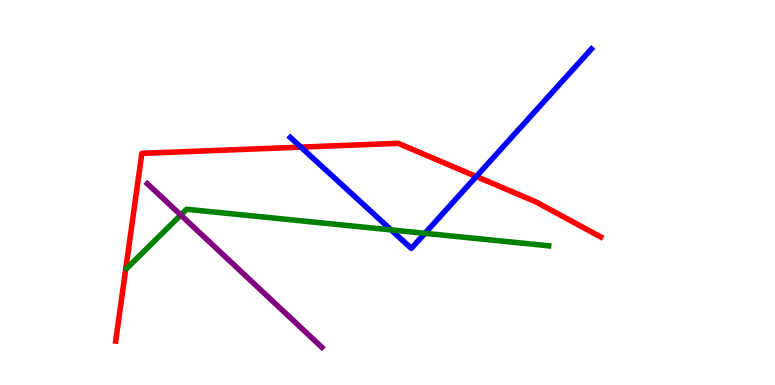[{'lines': ['blue', 'red'], 'intersections': [{'x': 3.88, 'y': 6.18}, {'x': 6.15, 'y': 5.42}]}, {'lines': ['green', 'red'], 'intersections': []}, {'lines': ['purple', 'red'], 'intersections': []}, {'lines': ['blue', 'green'], 'intersections': [{'x': 5.05, 'y': 4.03}, {'x': 5.48, 'y': 3.94}]}, {'lines': ['blue', 'purple'], 'intersections': []}, {'lines': ['green', 'purple'], 'intersections': [{'x': 2.33, 'y': 4.41}]}]